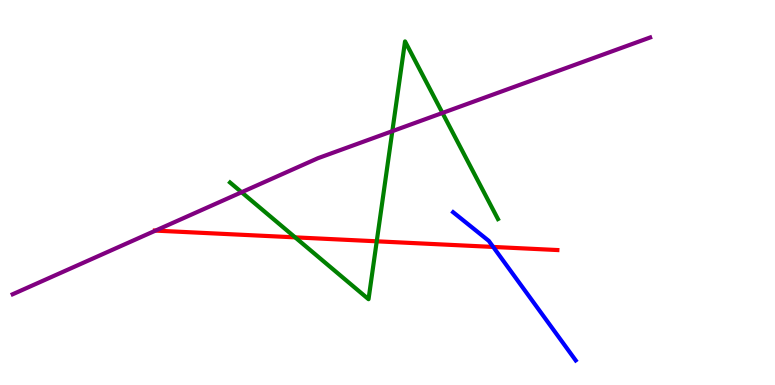[{'lines': ['blue', 'red'], 'intersections': [{'x': 6.36, 'y': 3.59}]}, {'lines': ['green', 'red'], 'intersections': [{'x': 3.81, 'y': 3.83}, {'x': 4.86, 'y': 3.73}]}, {'lines': ['purple', 'red'], 'intersections': [{'x': 2.01, 'y': 4.01}]}, {'lines': ['blue', 'green'], 'intersections': []}, {'lines': ['blue', 'purple'], 'intersections': []}, {'lines': ['green', 'purple'], 'intersections': [{'x': 3.12, 'y': 5.01}, {'x': 5.06, 'y': 6.59}, {'x': 5.71, 'y': 7.07}]}]